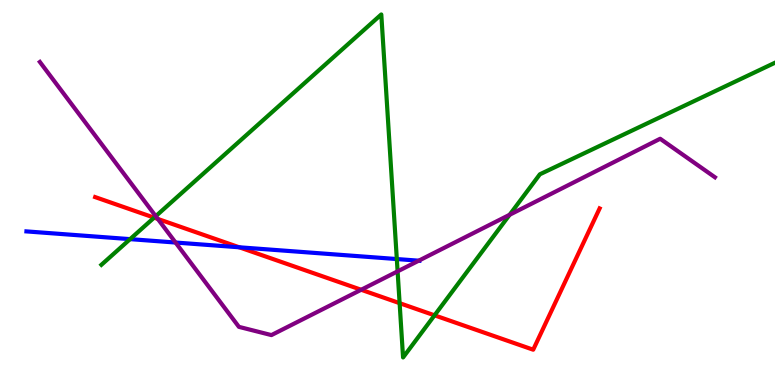[{'lines': ['blue', 'red'], 'intersections': [{'x': 3.09, 'y': 3.58}]}, {'lines': ['green', 'red'], 'intersections': [{'x': 1.99, 'y': 4.35}, {'x': 5.16, 'y': 2.13}, {'x': 5.61, 'y': 1.81}]}, {'lines': ['purple', 'red'], 'intersections': [{'x': 2.04, 'y': 4.31}, {'x': 4.66, 'y': 2.47}]}, {'lines': ['blue', 'green'], 'intersections': [{'x': 1.68, 'y': 3.79}, {'x': 5.12, 'y': 3.27}]}, {'lines': ['blue', 'purple'], 'intersections': [{'x': 2.27, 'y': 3.7}, {'x': 5.4, 'y': 3.23}]}, {'lines': ['green', 'purple'], 'intersections': [{'x': 2.01, 'y': 4.38}, {'x': 5.13, 'y': 2.95}, {'x': 6.58, 'y': 4.42}]}]